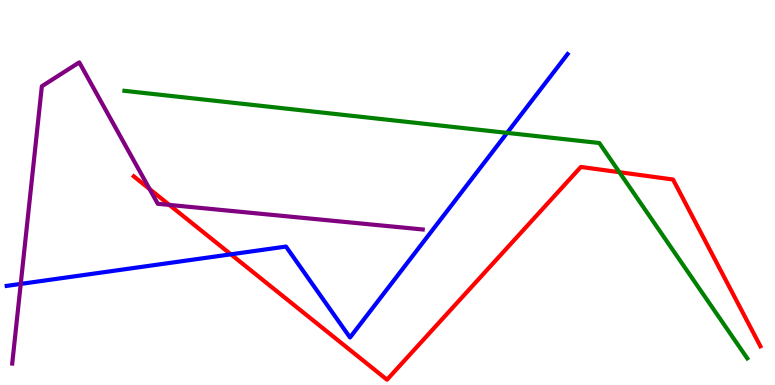[{'lines': ['blue', 'red'], 'intersections': [{'x': 2.98, 'y': 3.39}]}, {'lines': ['green', 'red'], 'intersections': [{'x': 7.99, 'y': 5.53}]}, {'lines': ['purple', 'red'], 'intersections': [{'x': 1.93, 'y': 5.09}, {'x': 2.19, 'y': 4.68}]}, {'lines': ['blue', 'green'], 'intersections': [{'x': 6.54, 'y': 6.55}]}, {'lines': ['blue', 'purple'], 'intersections': [{'x': 0.267, 'y': 2.63}]}, {'lines': ['green', 'purple'], 'intersections': []}]